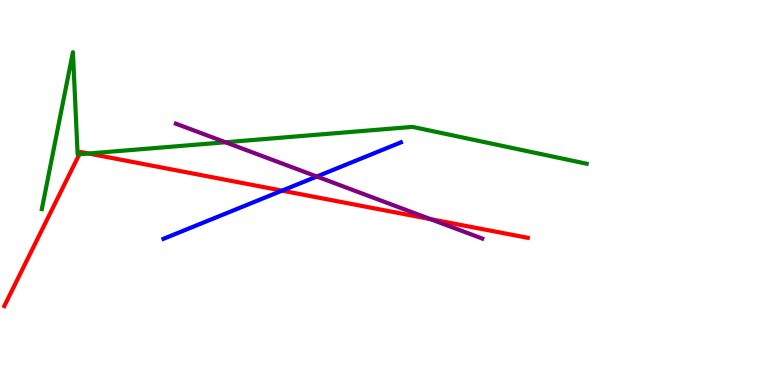[{'lines': ['blue', 'red'], 'intersections': [{'x': 3.64, 'y': 5.05}]}, {'lines': ['green', 'red'], 'intersections': [{'x': 1.02, 'y': 5.99}, {'x': 1.14, 'y': 6.01}]}, {'lines': ['purple', 'red'], 'intersections': [{'x': 5.55, 'y': 4.31}]}, {'lines': ['blue', 'green'], 'intersections': []}, {'lines': ['blue', 'purple'], 'intersections': [{'x': 4.09, 'y': 5.42}]}, {'lines': ['green', 'purple'], 'intersections': [{'x': 2.91, 'y': 6.3}]}]